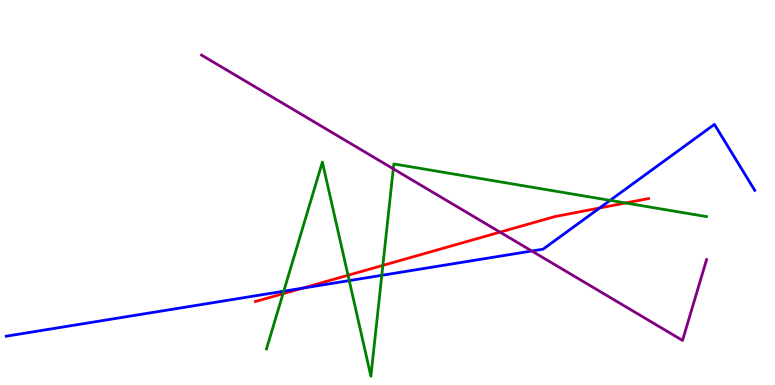[{'lines': ['blue', 'red'], 'intersections': [{'x': 3.9, 'y': 2.52}, {'x': 7.74, 'y': 4.6}]}, {'lines': ['green', 'red'], 'intersections': [{'x': 3.65, 'y': 2.37}, {'x': 4.49, 'y': 2.85}, {'x': 4.94, 'y': 3.11}, {'x': 8.07, 'y': 4.73}]}, {'lines': ['purple', 'red'], 'intersections': [{'x': 6.45, 'y': 3.97}]}, {'lines': ['blue', 'green'], 'intersections': [{'x': 3.66, 'y': 2.44}, {'x': 4.51, 'y': 2.71}, {'x': 4.93, 'y': 2.85}, {'x': 7.87, 'y': 4.8}]}, {'lines': ['blue', 'purple'], 'intersections': [{'x': 6.86, 'y': 3.48}]}, {'lines': ['green', 'purple'], 'intersections': [{'x': 5.07, 'y': 5.61}]}]